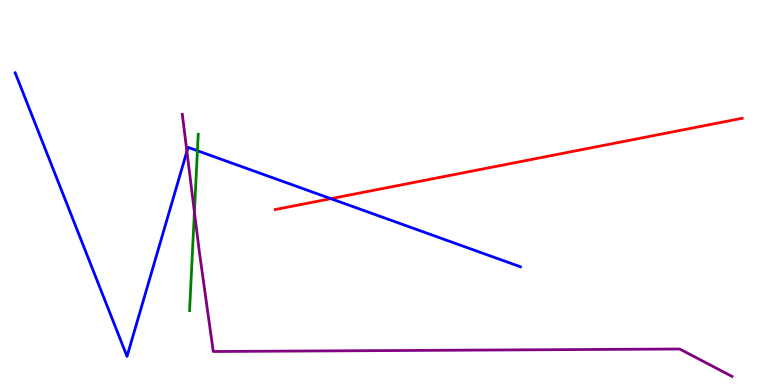[{'lines': ['blue', 'red'], 'intersections': [{'x': 4.27, 'y': 4.84}]}, {'lines': ['green', 'red'], 'intersections': []}, {'lines': ['purple', 'red'], 'intersections': []}, {'lines': ['blue', 'green'], 'intersections': [{'x': 2.55, 'y': 6.09}]}, {'lines': ['blue', 'purple'], 'intersections': [{'x': 2.41, 'y': 6.07}]}, {'lines': ['green', 'purple'], 'intersections': [{'x': 2.51, 'y': 4.49}]}]